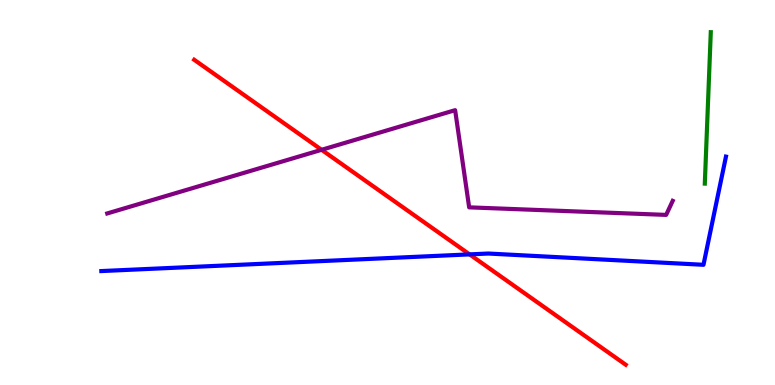[{'lines': ['blue', 'red'], 'intersections': [{'x': 6.06, 'y': 3.39}]}, {'lines': ['green', 'red'], 'intersections': []}, {'lines': ['purple', 'red'], 'intersections': [{'x': 4.15, 'y': 6.11}]}, {'lines': ['blue', 'green'], 'intersections': []}, {'lines': ['blue', 'purple'], 'intersections': []}, {'lines': ['green', 'purple'], 'intersections': []}]